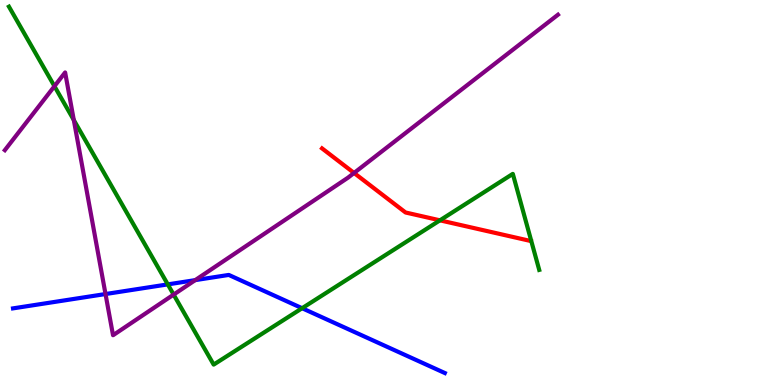[{'lines': ['blue', 'red'], 'intersections': []}, {'lines': ['green', 'red'], 'intersections': [{'x': 5.68, 'y': 4.28}]}, {'lines': ['purple', 'red'], 'intersections': [{'x': 4.57, 'y': 5.51}]}, {'lines': ['blue', 'green'], 'intersections': [{'x': 2.16, 'y': 2.61}, {'x': 3.9, 'y': 1.99}]}, {'lines': ['blue', 'purple'], 'intersections': [{'x': 1.36, 'y': 2.36}, {'x': 2.52, 'y': 2.72}]}, {'lines': ['green', 'purple'], 'intersections': [{'x': 0.703, 'y': 7.76}, {'x': 0.952, 'y': 6.88}, {'x': 2.24, 'y': 2.35}]}]